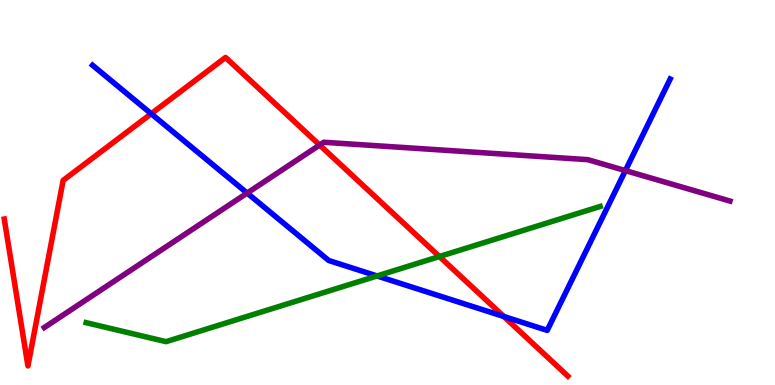[{'lines': ['blue', 'red'], 'intersections': [{'x': 1.95, 'y': 7.05}, {'x': 6.5, 'y': 1.78}]}, {'lines': ['green', 'red'], 'intersections': [{'x': 5.67, 'y': 3.34}]}, {'lines': ['purple', 'red'], 'intersections': [{'x': 4.12, 'y': 6.23}]}, {'lines': ['blue', 'green'], 'intersections': [{'x': 4.87, 'y': 2.83}]}, {'lines': ['blue', 'purple'], 'intersections': [{'x': 3.19, 'y': 4.99}, {'x': 8.07, 'y': 5.57}]}, {'lines': ['green', 'purple'], 'intersections': []}]